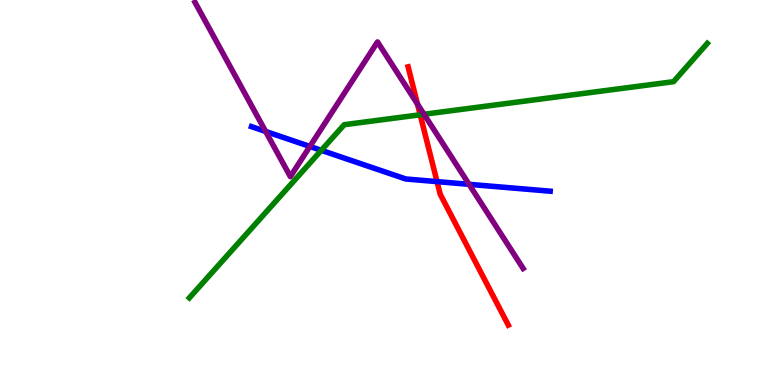[{'lines': ['blue', 'red'], 'intersections': [{'x': 5.64, 'y': 5.28}]}, {'lines': ['green', 'red'], 'intersections': [{'x': 5.42, 'y': 7.02}]}, {'lines': ['purple', 'red'], 'intersections': [{'x': 5.39, 'y': 7.29}]}, {'lines': ['blue', 'green'], 'intersections': [{'x': 4.15, 'y': 6.1}]}, {'lines': ['blue', 'purple'], 'intersections': [{'x': 3.43, 'y': 6.59}, {'x': 4.0, 'y': 6.2}, {'x': 6.05, 'y': 5.21}]}, {'lines': ['green', 'purple'], 'intersections': [{'x': 5.47, 'y': 7.03}]}]